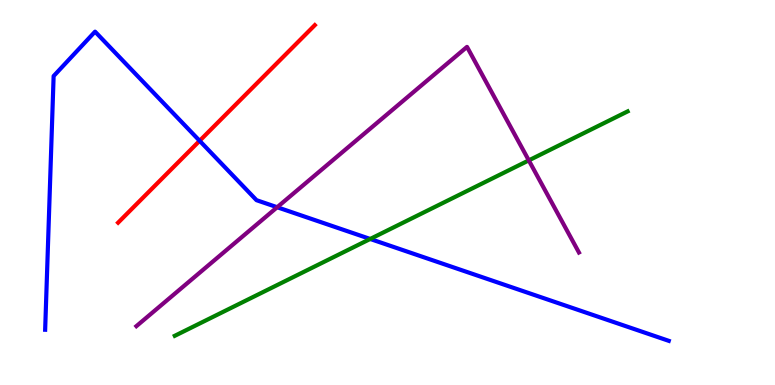[{'lines': ['blue', 'red'], 'intersections': [{'x': 2.58, 'y': 6.34}]}, {'lines': ['green', 'red'], 'intersections': []}, {'lines': ['purple', 'red'], 'intersections': []}, {'lines': ['blue', 'green'], 'intersections': [{'x': 4.78, 'y': 3.79}]}, {'lines': ['blue', 'purple'], 'intersections': [{'x': 3.58, 'y': 4.62}]}, {'lines': ['green', 'purple'], 'intersections': [{'x': 6.82, 'y': 5.83}]}]